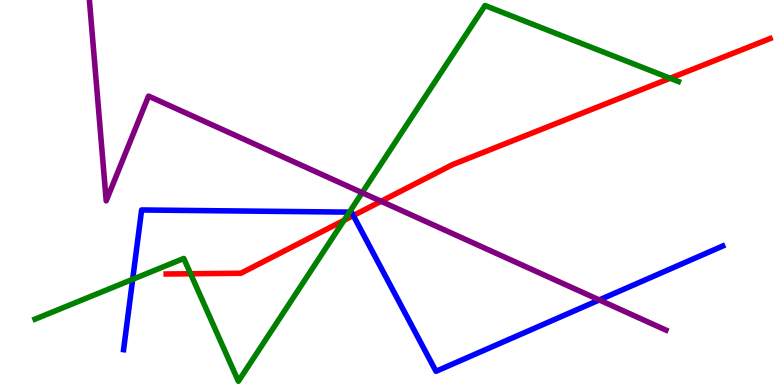[{'lines': ['blue', 'red'], 'intersections': [{'x': 4.56, 'y': 4.4}]}, {'lines': ['green', 'red'], 'intersections': [{'x': 2.46, 'y': 2.89}, {'x': 4.44, 'y': 4.28}, {'x': 8.65, 'y': 7.97}]}, {'lines': ['purple', 'red'], 'intersections': [{'x': 4.92, 'y': 4.77}]}, {'lines': ['blue', 'green'], 'intersections': [{'x': 1.71, 'y': 2.75}, {'x': 4.51, 'y': 4.49}]}, {'lines': ['blue', 'purple'], 'intersections': [{'x': 7.73, 'y': 2.21}]}, {'lines': ['green', 'purple'], 'intersections': [{'x': 4.67, 'y': 4.99}]}]